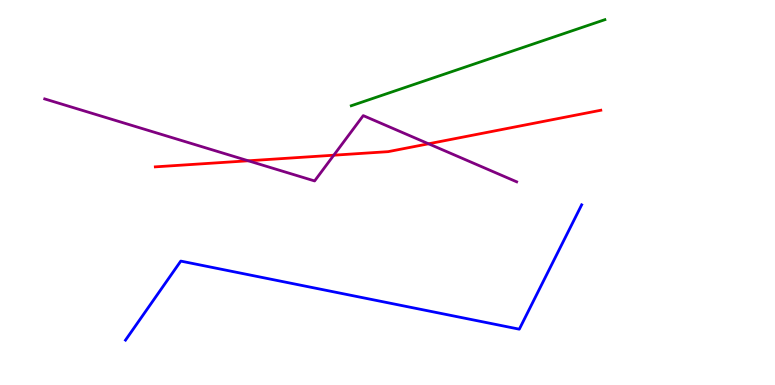[{'lines': ['blue', 'red'], 'intersections': []}, {'lines': ['green', 'red'], 'intersections': []}, {'lines': ['purple', 'red'], 'intersections': [{'x': 3.2, 'y': 5.82}, {'x': 4.31, 'y': 5.97}, {'x': 5.53, 'y': 6.27}]}, {'lines': ['blue', 'green'], 'intersections': []}, {'lines': ['blue', 'purple'], 'intersections': []}, {'lines': ['green', 'purple'], 'intersections': []}]